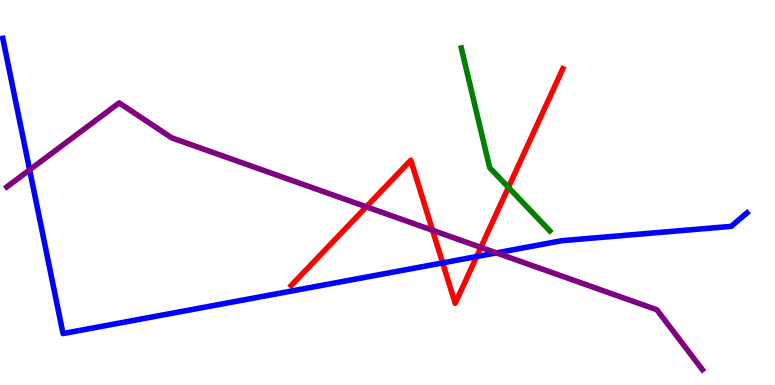[{'lines': ['blue', 'red'], 'intersections': [{'x': 5.71, 'y': 3.17}, {'x': 6.15, 'y': 3.34}]}, {'lines': ['green', 'red'], 'intersections': [{'x': 6.56, 'y': 5.13}]}, {'lines': ['purple', 'red'], 'intersections': [{'x': 4.73, 'y': 4.63}, {'x': 5.58, 'y': 4.02}, {'x': 6.2, 'y': 3.57}]}, {'lines': ['blue', 'green'], 'intersections': []}, {'lines': ['blue', 'purple'], 'intersections': [{'x': 0.382, 'y': 5.59}, {'x': 6.41, 'y': 3.43}]}, {'lines': ['green', 'purple'], 'intersections': []}]